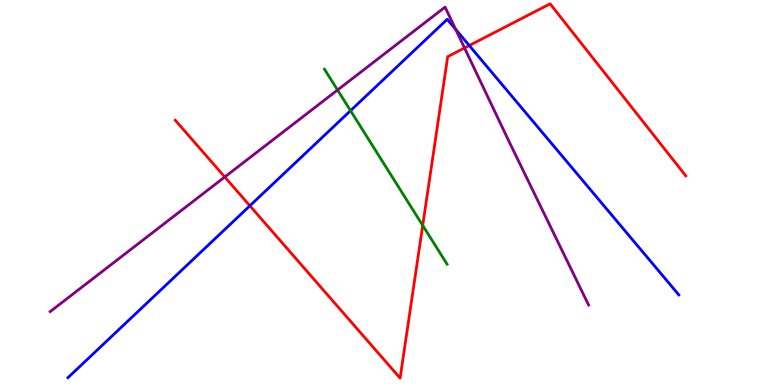[{'lines': ['blue', 'red'], 'intersections': [{'x': 3.22, 'y': 4.65}, {'x': 6.06, 'y': 8.82}]}, {'lines': ['green', 'red'], 'intersections': [{'x': 5.45, 'y': 4.14}]}, {'lines': ['purple', 'red'], 'intersections': [{'x': 2.9, 'y': 5.4}, {'x': 5.99, 'y': 8.75}]}, {'lines': ['blue', 'green'], 'intersections': [{'x': 4.52, 'y': 7.13}]}, {'lines': ['blue', 'purple'], 'intersections': [{'x': 5.88, 'y': 9.24}]}, {'lines': ['green', 'purple'], 'intersections': [{'x': 4.36, 'y': 7.66}]}]